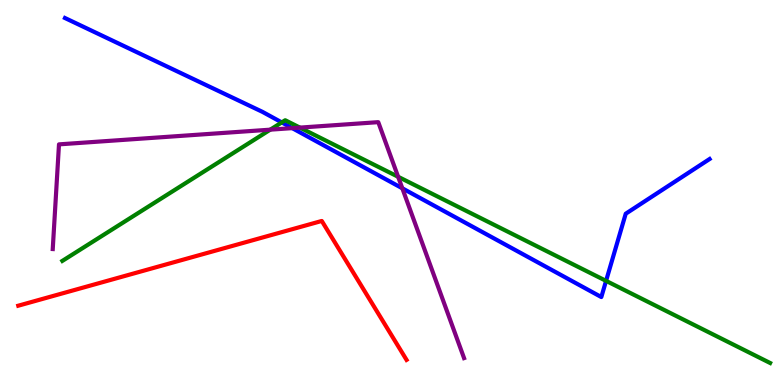[{'lines': ['blue', 'red'], 'intersections': []}, {'lines': ['green', 'red'], 'intersections': []}, {'lines': ['purple', 'red'], 'intersections': []}, {'lines': ['blue', 'green'], 'intersections': [{'x': 3.64, 'y': 6.82}, {'x': 7.82, 'y': 2.7}]}, {'lines': ['blue', 'purple'], 'intersections': [{'x': 3.77, 'y': 6.67}, {'x': 5.19, 'y': 5.11}]}, {'lines': ['green', 'purple'], 'intersections': [{'x': 3.49, 'y': 6.63}, {'x': 3.87, 'y': 6.69}, {'x': 5.14, 'y': 5.41}]}]